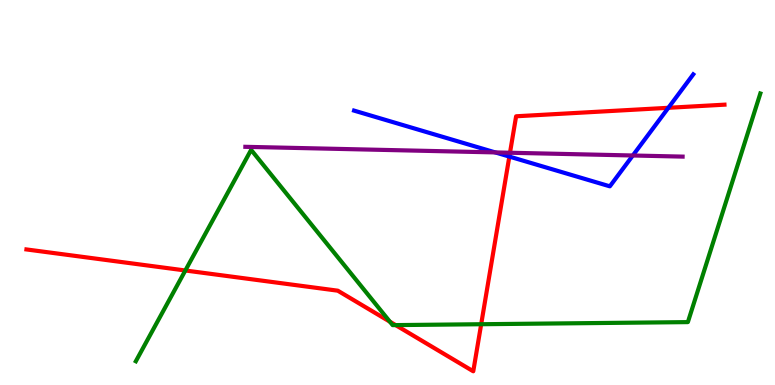[{'lines': ['blue', 'red'], 'intersections': [{'x': 6.57, 'y': 5.93}, {'x': 8.62, 'y': 7.2}]}, {'lines': ['green', 'red'], 'intersections': [{'x': 2.39, 'y': 2.97}, {'x': 5.03, 'y': 1.64}, {'x': 5.1, 'y': 1.56}, {'x': 6.21, 'y': 1.58}]}, {'lines': ['purple', 'red'], 'intersections': [{'x': 6.58, 'y': 6.03}]}, {'lines': ['blue', 'green'], 'intersections': []}, {'lines': ['blue', 'purple'], 'intersections': [{'x': 6.39, 'y': 6.04}, {'x': 8.17, 'y': 5.96}]}, {'lines': ['green', 'purple'], 'intersections': []}]